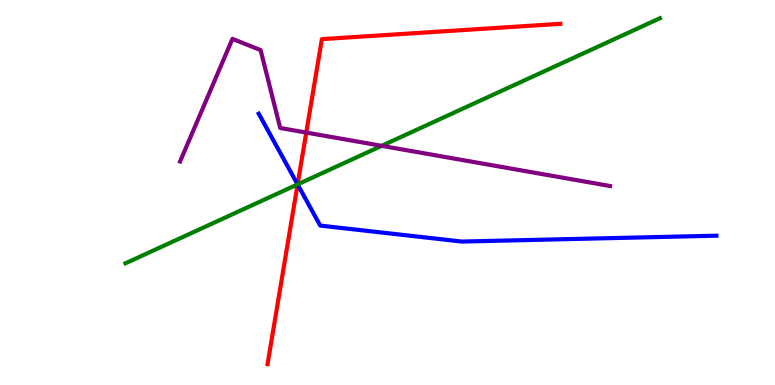[{'lines': ['blue', 'red'], 'intersections': [{'x': 3.84, 'y': 5.21}]}, {'lines': ['green', 'red'], 'intersections': [{'x': 3.84, 'y': 5.21}]}, {'lines': ['purple', 'red'], 'intersections': [{'x': 3.95, 'y': 6.56}]}, {'lines': ['blue', 'green'], 'intersections': [{'x': 3.84, 'y': 5.21}]}, {'lines': ['blue', 'purple'], 'intersections': []}, {'lines': ['green', 'purple'], 'intersections': [{'x': 4.92, 'y': 6.21}]}]